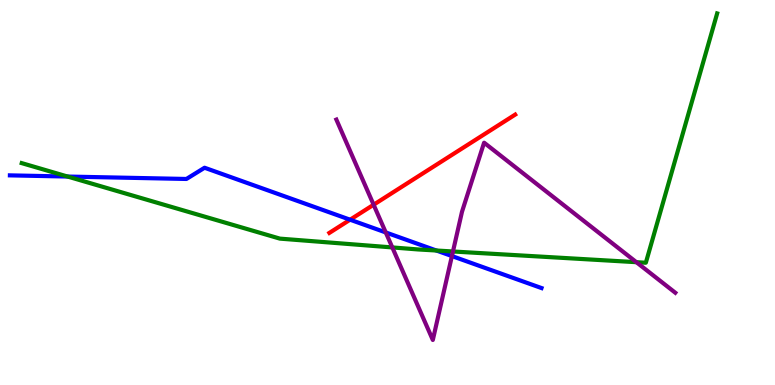[{'lines': ['blue', 'red'], 'intersections': [{'x': 4.52, 'y': 4.29}]}, {'lines': ['green', 'red'], 'intersections': []}, {'lines': ['purple', 'red'], 'intersections': [{'x': 4.82, 'y': 4.68}]}, {'lines': ['blue', 'green'], 'intersections': [{'x': 0.872, 'y': 5.41}, {'x': 5.63, 'y': 3.49}]}, {'lines': ['blue', 'purple'], 'intersections': [{'x': 4.98, 'y': 3.96}, {'x': 5.83, 'y': 3.35}]}, {'lines': ['green', 'purple'], 'intersections': [{'x': 5.06, 'y': 3.57}, {'x': 5.84, 'y': 3.47}, {'x': 8.21, 'y': 3.19}]}]